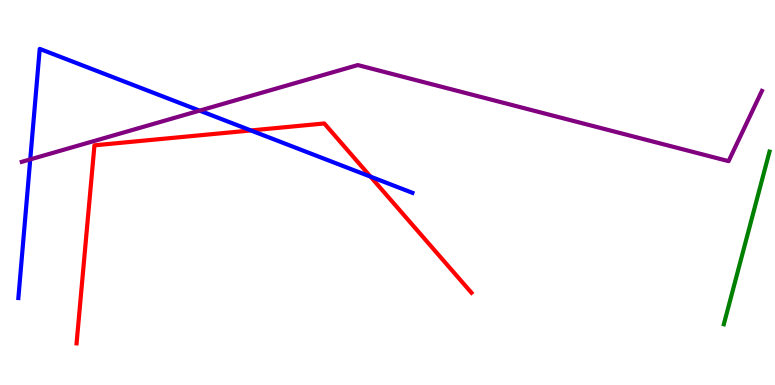[{'lines': ['blue', 'red'], 'intersections': [{'x': 3.24, 'y': 6.61}, {'x': 4.78, 'y': 5.41}]}, {'lines': ['green', 'red'], 'intersections': []}, {'lines': ['purple', 'red'], 'intersections': []}, {'lines': ['blue', 'green'], 'intersections': []}, {'lines': ['blue', 'purple'], 'intersections': [{'x': 0.39, 'y': 5.86}, {'x': 2.58, 'y': 7.13}]}, {'lines': ['green', 'purple'], 'intersections': []}]